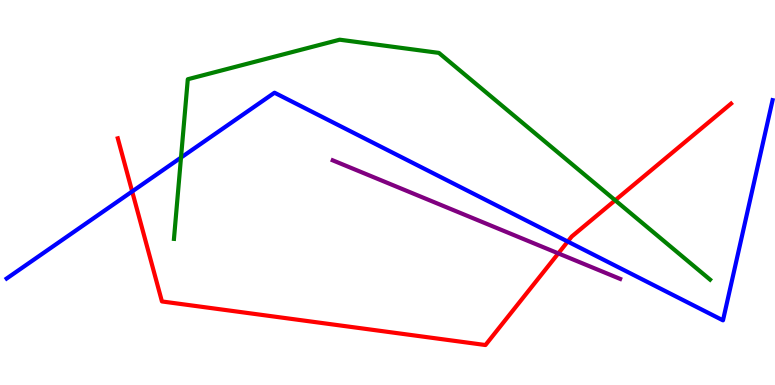[{'lines': ['blue', 'red'], 'intersections': [{'x': 1.71, 'y': 5.03}, {'x': 7.33, 'y': 3.73}]}, {'lines': ['green', 'red'], 'intersections': [{'x': 7.94, 'y': 4.8}]}, {'lines': ['purple', 'red'], 'intersections': [{'x': 7.2, 'y': 3.42}]}, {'lines': ['blue', 'green'], 'intersections': [{'x': 2.34, 'y': 5.91}]}, {'lines': ['blue', 'purple'], 'intersections': []}, {'lines': ['green', 'purple'], 'intersections': []}]